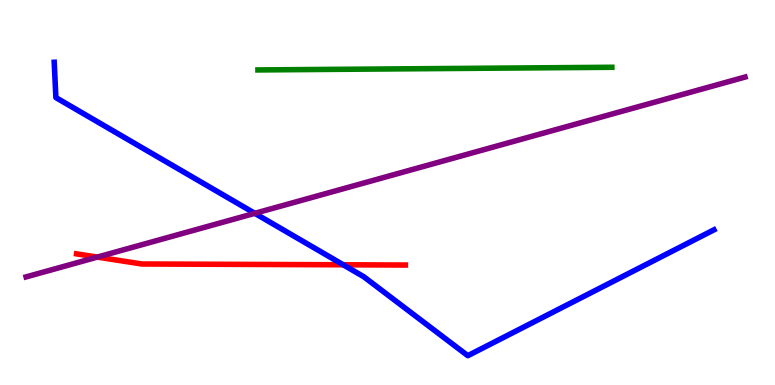[{'lines': ['blue', 'red'], 'intersections': [{'x': 4.43, 'y': 3.12}]}, {'lines': ['green', 'red'], 'intersections': []}, {'lines': ['purple', 'red'], 'intersections': [{'x': 1.26, 'y': 3.32}]}, {'lines': ['blue', 'green'], 'intersections': []}, {'lines': ['blue', 'purple'], 'intersections': [{'x': 3.29, 'y': 4.46}]}, {'lines': ['green', 'purple'], 'intersections': []}]